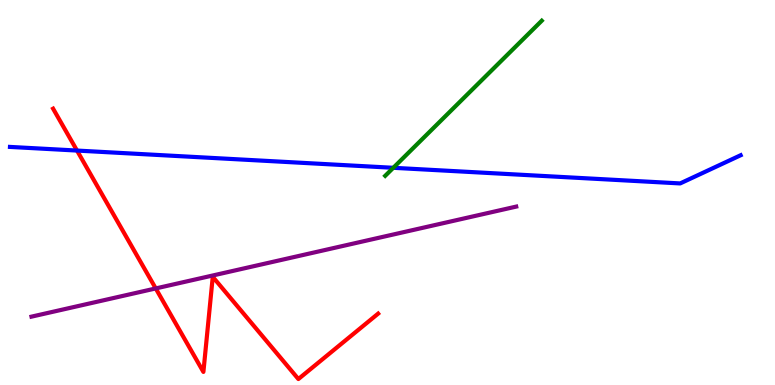[{'lines': ['blue', 'red'], 'intersections': [{'x': 0.994, 'y': 6.09}]}, {'lines': ['green', 'red'], 'intersections': []}, {'lines': ['purple', 'red'], 'intersections': [{'x': 2.01, 'y': 2.51}]}, {'lines': ['blue', 'green'], 'intersections': [{'x': 5.07, 'y': 5.64}]}, {'lines': ['blue', 'purple'], 'intersections': []}, {'lines': ['green', 'purple'], 'intersections': []}]